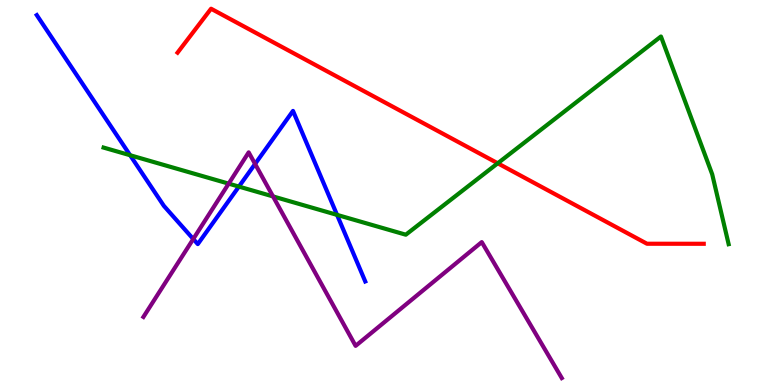[{'lines': ['blue', 'red'], 'intersections': []}, {'lines': ['green', 'red'], 'intersections': [{'x': 6.42, 'y': 5.76}]}, {'lines': ['purple', 'red'], 'intersections': []}, {'lines': ['blue', 'green'], 'intersections': [{'x': 1.68, 'y': 5.97}, {'x': 3.08, 'y': 5.15}, {'x': 4.35, 'y': 4.42}]}, {'lines': ['blue', 'purple'], 'intersections': [{'x': 2.49, 'y': 3.79}, {'x': 3.29, 'y': 5.74}]}, {'lines': ['green', 'purple'], 'intersections': [{'x': 2.95, 'y': 5.23}, {'x': 3.52, 'y': 4.9}]}]